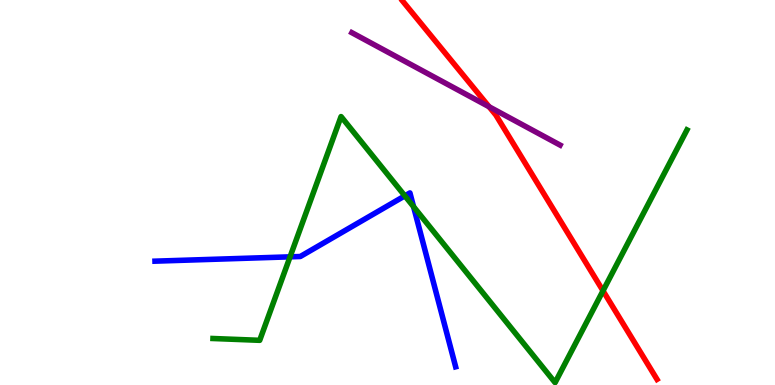[{'lines': ['blue', 'red'], 'intersections': []}, {'lines': ['green', 'red'], 'intersections': [{'x': 7.78, 'y': 2.45}]}, {'lines': ['purple', 'red'], 'intersections': [{'x': 6.31, 'y': 7.23}]}, {'lines': ['blue', 'green'], 'intersections': [{'x': 3.74, 'y': 3.33}, {'x': 5.22, 'y': 4.91}, {'x': 5.34, 'y': 4.63}]}, {'lines': ['blue', 'purple'], 'intersections': []}, {'lines': ['green', 'purple'], 'intersections': []}]